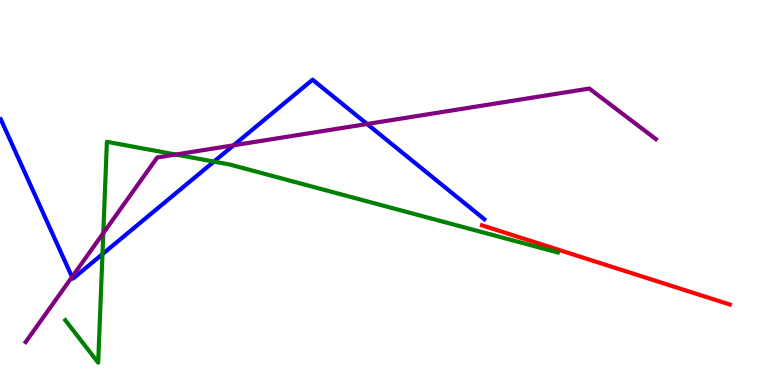[{'lines': ['blue', 'red'], 'intersections': []}, {'lines': ['green', 'red'], 'intersections': []}, {'lines': ['purple', 'red'], 'intersections': []}, {'lines': ['blue', 'green'], 'intersections': [{'x': 1.32, 'y': 3.4}, {'x': 2.76, 'y': 5.8}]}, {'lines': ['blue', 'purple'], 'intersections': [{'x': 0.93, 'y': 2.81}, {'x': 3.01, 'y': 6.23}, {'x': 4.74, 'y': 6.78}]}, {'lines': ['green', 'purple'], 'intersections': [{'x': 1.33, 'y': 3.94}, {'x': 2.27, 'y': 5.99}]}]